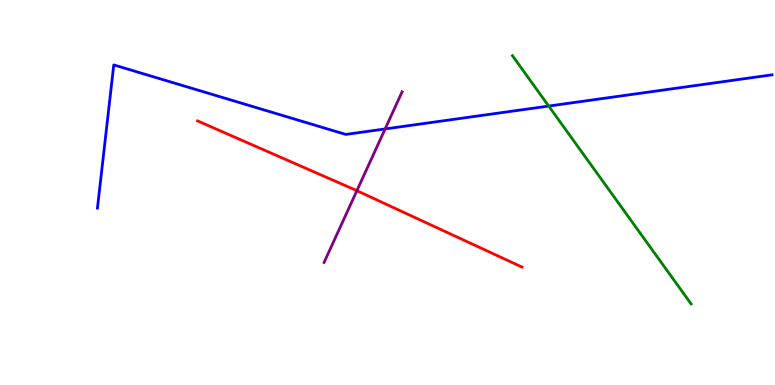[{'lines': ['blue', 'red'], 'intersections': []}, {'lines': ['green', 'red'], 'intersections': []}, {'lines': ['purple', 'red'], 'intersections': [{'x': 4.6, 'y': 5.05}]}, {'lines': ['blue', 'green'], 'intersections': [{'x': 7.08, 'y': 7.25}]}, {'lines': ['blue', 'purple'], 'intersections': [{'x': 4.97, 'y': 6.65}]}, {'lines': ['green', 'purple'], 'intersections': []}]